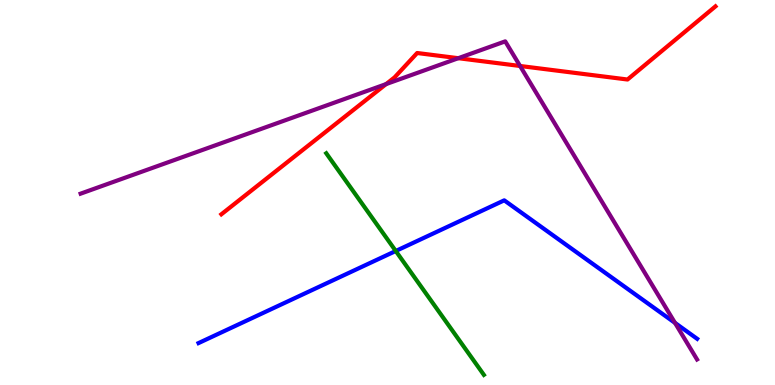[{'lines': ['blue', 'red'], 'intersections': []}, {'lines': ['green', 'red'], 'intersections': []}, {'lines': ['purple', 'red'], 'intersections': [{'x': 4.98, 'y': 7.82}, {'x': 5.91, 'y': 8.49}, {'x': 6.71, 'y': 8.29}]}, {'lines': ['blue', 'green'], 'intersections': [{'x': 5.11, 'y': 3.48}]}, {'lines': ['blue', 'purple'], 'intersections': [{'x': 8.71, 'y': 1.61}]}, {'lines': ['green', 'purple'], 'intersections': []}]